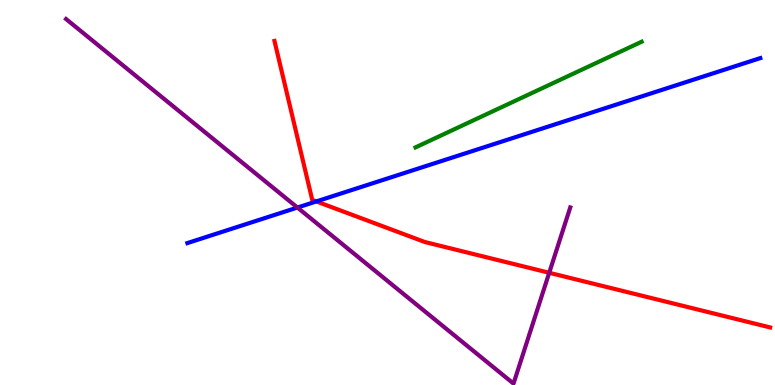[{'lines': ['blue', 'red'], 'intersections': [{'x': 4.08, 'y': 4.77}]}, {'lines': ['green', 'red'], 'intersections': []}, {'lines': ['purple', 'red'], 'intersections': [{'x': 7.09, 'y': 2.91}]}, {'lines': ['blue', 'green'], 'intersections': []}, {'lines': ['blue', 'purple'], 'intersections': [{'x': 3.84, 'y': 4.61}]}, {'lines': ['green', 'purple'], 'intersections': []}]